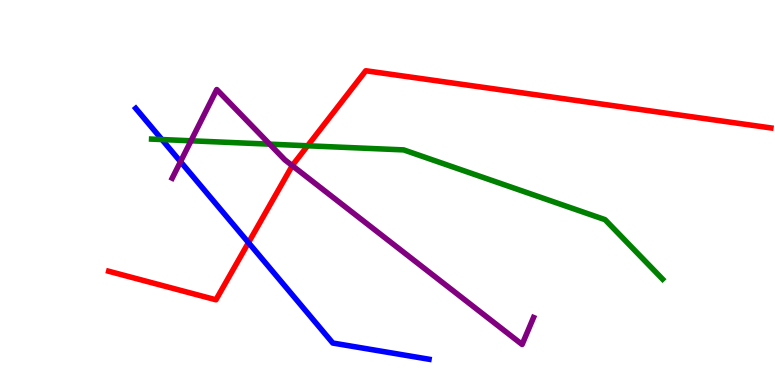[{'lines': ['blue', 'red'], 'intersections': [{'x': 3.21, 'y': 3.7}]}, {'lines': ['green', 'red'], 'intersections': [{'x': 3.97, 'y': 6.21}]}, {'lines': ['purple', 'red'], 'intersections': [{'x': 3.77, 'y': 5.7}]}, {'lines': ['blue', 'green'], 'intersections': [{'x': 2.09, 'y': 6.38}]}, {'lines': ['blue', 'purple'], 'intersections': [{'x': 2.33, 'y': 5.8}]}, {'lines': ['green', 'purple'], 'intersections': [{'x': 2.46, 'y': 6.34}, {'x': 3.48, 'y': 6.26}]}]